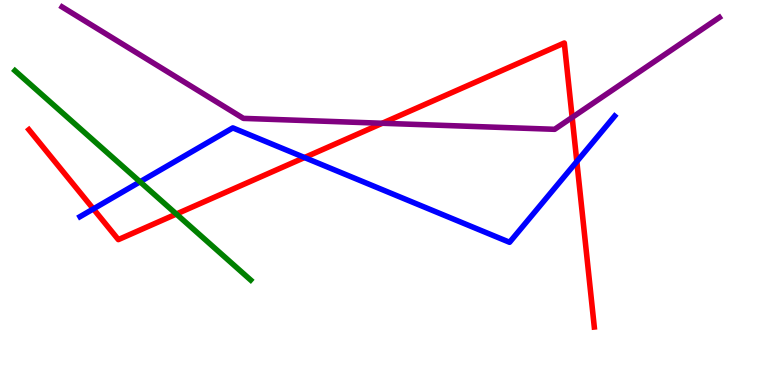[{'lines': ['blue', 'red'], 'intersections': [{'x': 1.2, 'y': 4.57}, {'x': 3.93, 'y': 5.91}, {'x': 7.44, 'y': 5.8}]}, {'lines': ['green', 'red'], 'intersections': [{'x': 2.28, 'y': 4.44}]}, {'lines': ['purple', 'red'], 'intersections': [{'x': 4.93, 'y': 6.8}, {'x': 7.38, 'y': 6.95}]}, {'lines': ['blue', 'green'], 'intersections': [{'x': 1.81, 'y': 5.28}]}, {'lines': ['blue', 'purple'], 'intersections': []}, {'lines': ['green', 'purple'], 'intersections': []}]